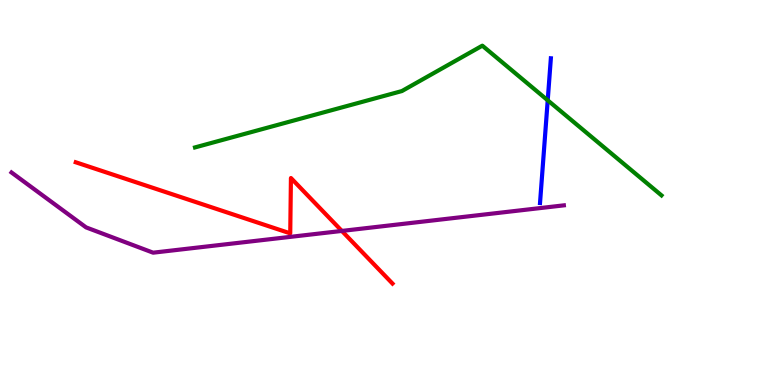[{'lines': ['blue', 'red'], 'intersections': []}, {'lines': ['green', 'red'], 'intersections': []}, {'lines': ['purple', 'red'], 'intersections': [{'x': 4.41, 'y': 4.0}]}, {'lines': ['blue', 'green'], 'intersections': [{'x': 7.07, 'y': 7.39}]}, {'lines': ['blue', 'purple'], 'intersections': []}, {'lines': ['green', 'purple'], 'intersections': []}]